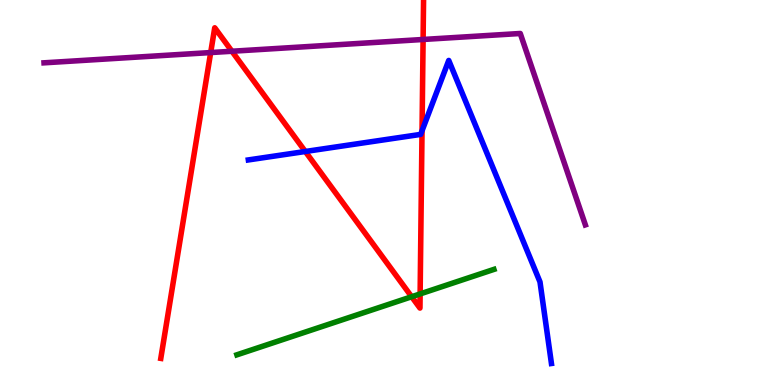[{'lines': ['blue', 'red'], 'intersections': [{'x': 3.94, 'y': 6.07}, {'x': 5.45, 'y': 6.6}]}, {'lines': ['green', 'red'], 'intersections': [{'x': 5.31, 'y': 2.29}, {'x': 5.42, 'y': 2.37}]}, {'lines': ['purple', 'red'], 'intersections': [{'x': 2.72, 'y': 8.63}, {'x': 2.99, 'y': 8.67}, {'x': 5.46, 'y': 8.97}]}, {'lines': ['blue', 'green'], 'intersections': []}, {'lines': ['blue', 'purple'], 'intersections': []}, {'lines': ['green', 'purple'], 'intersections': []}]